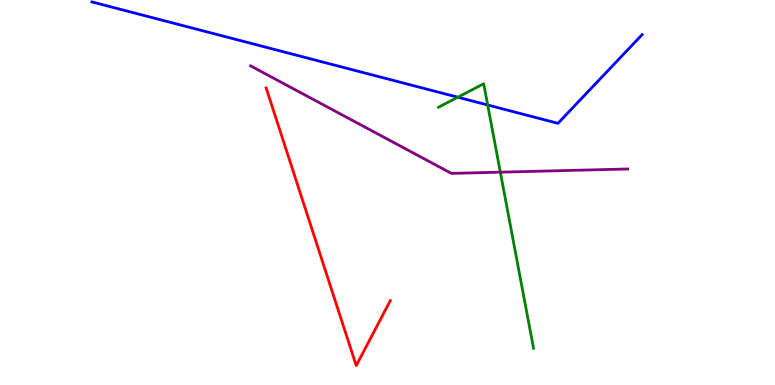[{'lines': ['blue', 'red'], 'intersections': []}, {'lines': ['green', 'red'], 'intersections': []}, {'lines': ['purple', 'red'], 'intersections': []}, {'lines': ['blue', 'green'], 'intersections': [{'x': 5.91, 'y': 7.47}, {'x': 6.29, 'y': 7.27}]}, {'lines': ['blue', 'purple'], 'intersections': []}, {'lines': ['green', 'purple'], 'intersections': [{'x': 6.46, 'y': 5.53}]}]